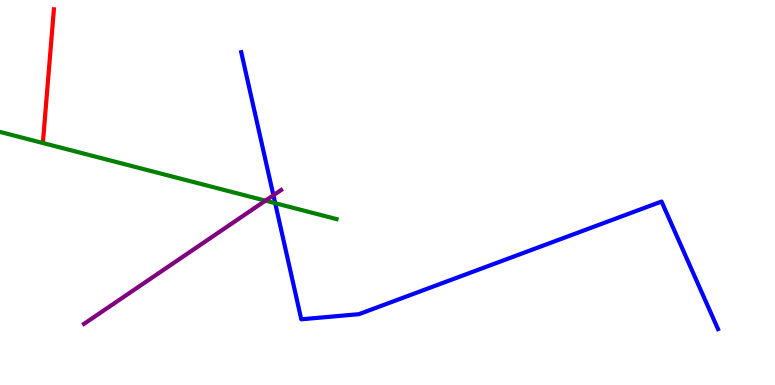[{'lines': ['blue', 'red'], 'intersections': []}, {'lines': ['green', 'red'], 'intersections': []}, {'lines': ['purple', 'red'], 'intersections': []}, {'lines': ['blue', 'green'], 'intersections': [{'x': 3.55, 'y': 4.72}]}, {'lines': ['blue', 'purple'], 'intersections': [{'x': 3.53, 'y': 4.93}]}, {'lines': ['green', 'purple'], 'intersections': [{'x': 3.42, 'y': 4.79}]}]